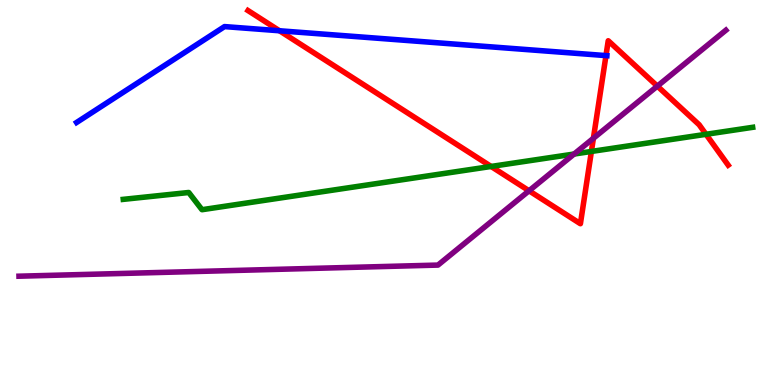[{'lines': ['blue', 'red'], 'intersections': [{'x': 3.61, 'y': 9.2}, {'x': 7.82, 'y': 8.56}]}, {'lines': ['green', 'red'], 'intersections': [{'x': 6.34, 'y': 5.68}, {'x': 7.63, 'y': 6.07}, {'x': 9.11, 'y': 6.51}]}, {'lines': ['purple', 'red'], 'intersections': [{'x': 6.83, 'y': 5.04}, {'x': 7.66, 'y': 6.41}, {'x': 8.48, 'y': 7.76}]}, {'lines': ['blue', 'green'], 'intersections': []}, {'lines': ['blue', 'purple'], 'intersections': []}, {'lines': ['green', 'purple'], 'intersections': [{'x': 7.41, 'y': 6.0}]}]